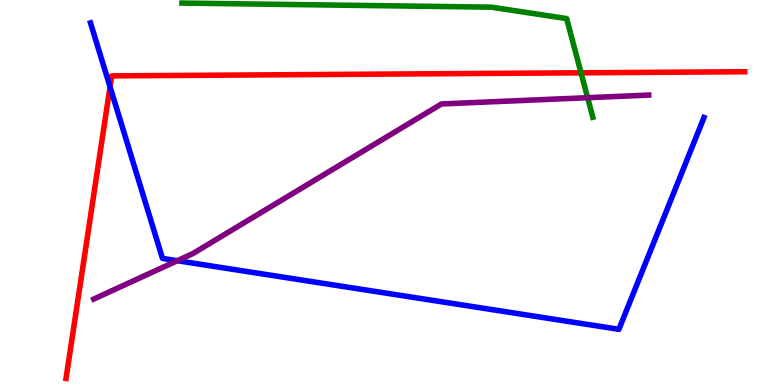[{'lines': ['blue', 'red'], 'intersections': [{'x': 1.42, 'y': 7.74}]}, {'lines': ['green', 'red'], 'intersections': [{'x': 7.5, 'y': 8.11}]}, {'lines': ['purple', 'red'], 'intersections': []}, {'lines': ['blue', 'green'], 'intersections': []}, {'lines': ['blue', 'purple'], 'intersections': [{'x': 2.29, 'y': 3.23}]}, {'lines': ['green', 'purple'], 'intersections': [{'x': 7.58, 'y': 7.46}]}]